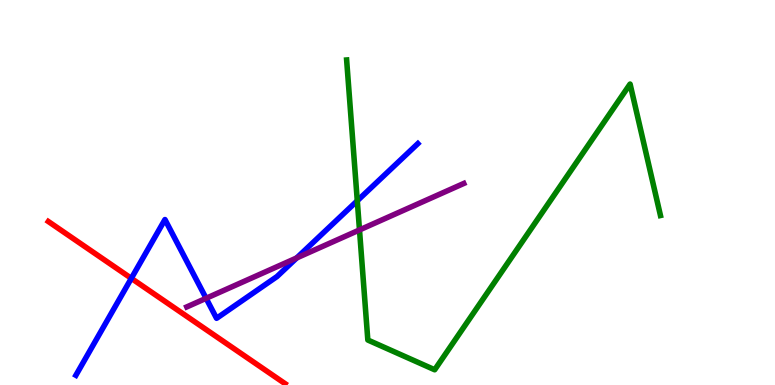[{'lines': ['blue', 'red'], 'intersections': [{'x': 1.69, 'y': 2.77}]}, {'lines': ['green', 'red'], 'intersections': []}, {'lines': ['purple', 'red'], 'intersections': []}, {'lines': ['blue', 'green'], 'intersections': [{'x': 4.61, 'y': 4.79}]}, {'lines': ['blue', 'purple'], 'intersections': [{'x': 2.66, 'y': 2.25}, {'x': 3.83, 'y': 3.3}]}, {'lines': ['green', 'purple'], 'intersections': [{'x': 4.64, 'y': 4.03}]}]